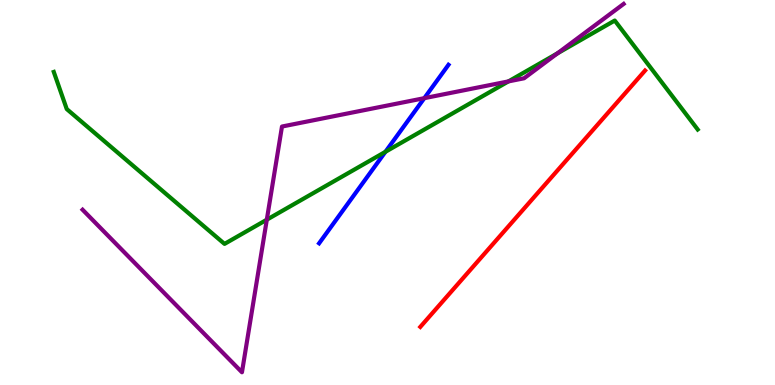[{'lines': ['blue', 'red'], 'intersections': []}, {'lines': ['green', 'red'], 'intersections': []}, {'lines': ['purple', 'red'], 'intersections': []}, {'lines': ['blue', 'green'], 'intersections': [{'x': 4.97, 'y': 6.06}]}, {'lines': ['blue', 'purple'], 'intersections': [{'x': 5.47, 'y': 7.45}]}, {'lines': ['green', 'purple'], 'intersections': [{'x': 3.44, 'y': 4.29}, {'x': 6.56, 'y': 7.89}, {'x': 7.19, 'y': 8.61}]}]